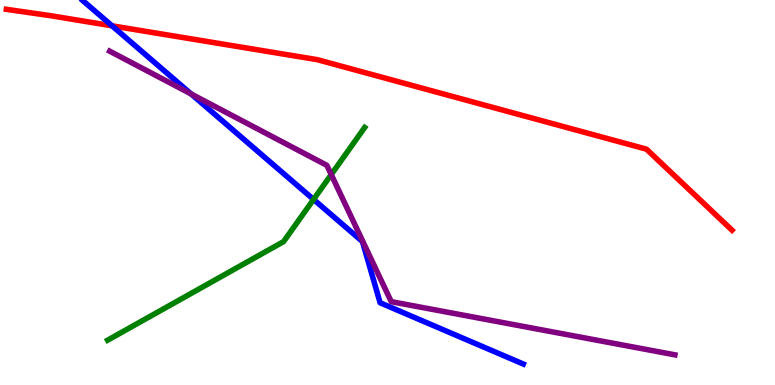[{'lines': ['blue', 'red'], 'intersections': [{'x': 1.45, 'y': 9.33}]}, {'lines': ['green', 'red'], 'intersections': []}, {'lines': ['purple', 'red'], 'intersections': []}, {'lines': ['blue', 'green'], 'intersections': [{'x': 4.05, 'y': 4.82}]}, {'lines': ['blue', 'purple'], 'intersections': [{'x': 2.47, 'y': 7.56}]}, {'lines': ['green', 'purple'], 'intersections': [{'x': 4.27, 'y': 5.47}]}]